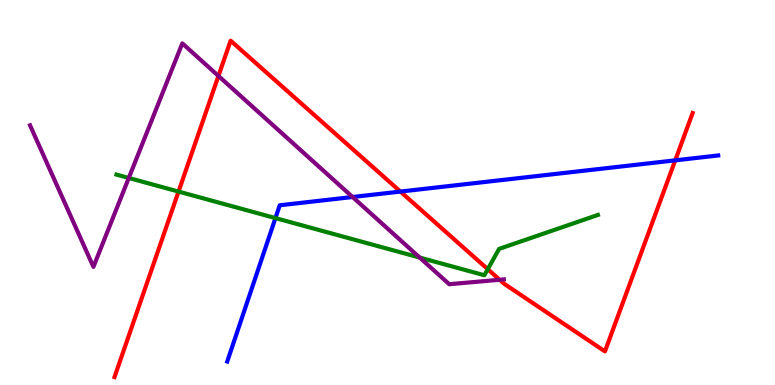[{'lines': ['blue', 'red'], 'intersections': [{'x': 5.17, 'y': 5.02}, {'x': 8.71, 'y': 5.84}]}, {'lines': ['green', 'red'], 'intersections': [{'x': 2.3, 'y': 5.02}, {'x': 6.29, 'y': 3.01}]}, {'lines': ['purple', 'red'], 'intersections': [{'x': 2.82, 'y': 8.03}, {'x': 6.45, 'y': 2.73}]}, {'lines': ['blue', 'green'], 'intersections': [{'x': 3.55, 'y': 4.34}]}, {'lines': ['blue', 'purple'], 'intersections': [{'x': 4.55, 'y': 4.88}]}, {'lines': ['green', 'purple'], 'intersections': [{'x': 1.66, 'y': 5.38}, {'x': 5.42, 'y': 3.31}]}]